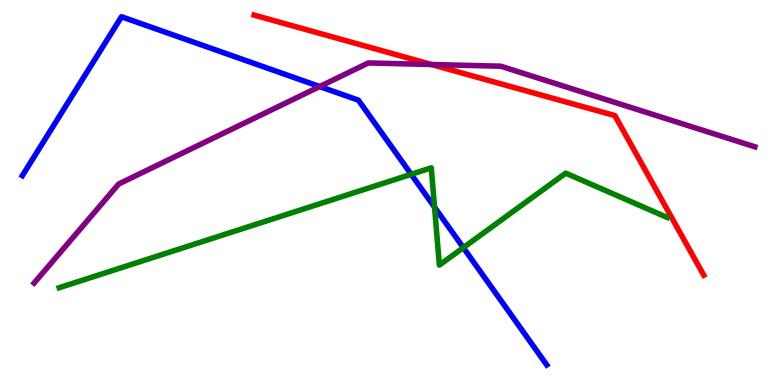[{'lines': ['blue', 'red'], 'intersections': []}, {'lines': ['green', 'red'], 'intersections': []}, {'lines': ['purple', 'red'], 'intersections': [{'x': 5.57, 'y': 8.32}]}, {'lines': ['blue', 'green'], 'intersections': [{'x': 5.31, 'y': 5.47}, {'x': 5.61, 'y': 4.62}, {'x': 5.98, 'y': 3.57}]}, {'lines': ['blue', 'purple'], 'intersections': [{'x': 4.12, 'y': 7.75}]}, {'lines': ['green', 'purple'], 'intersections': []}]